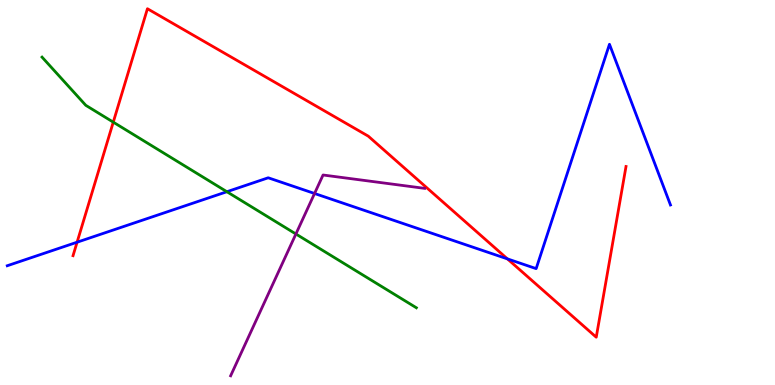[{'lines': ['blue', 'red'], 'intersections': [{'x': 0.995, 'y': 3.71}, {'x': 6.55, 'y': 3.28}]}, {'lines': ['green', 'red'], 'intersections': [{'x': 1.46, 'y': 6.83}]}, {'lines': ['purple', 'red'], 'intersections': []}, {'lines': ['blue', 'green'], 'intersections': [{'x': 2.93, 'y': 5.02}]}, {'lines': ['blue', 'purple'], 'intersections': [{'x': 4.06, 'y': 4.97}]}, {'lines': ['green', 'purple'], 'intersections': [{'x': 3.82, 'y': 3.92}]}]